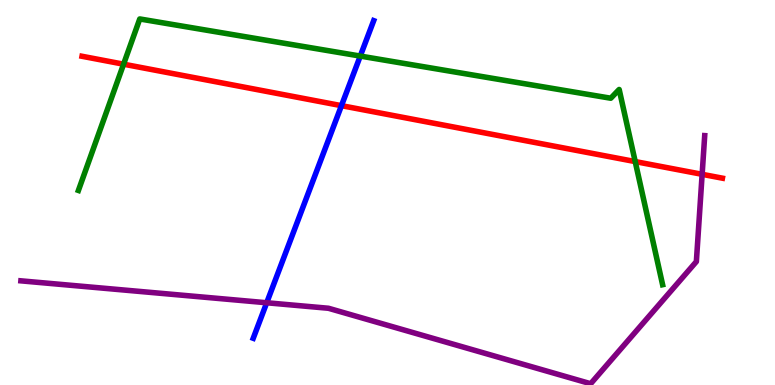[{'lines': ['blue', 'red'], 'intersections': [{'x': 4.41, 'y': 7.26}]}, {'lines': ['green', 'red'], 'intersections': [{'x': 1.59, 'y': 8.33}, {'x': 8.2, 'y': 5.8}]}, {'lines': ['purple', 'red'], 'intersections': [{'x': 9.06, 'y': 5.47}]}, {'lines': ['blue', 'green'], 'intersections': [{'x': 4.65, 'y': 8.54}]}, {'lines': ['blue', 'purple'], 'intersections': [{'x': 3.44, 'y': 2.14}]}, {'lines': ['green', 'purple'], 'intersections': []}]